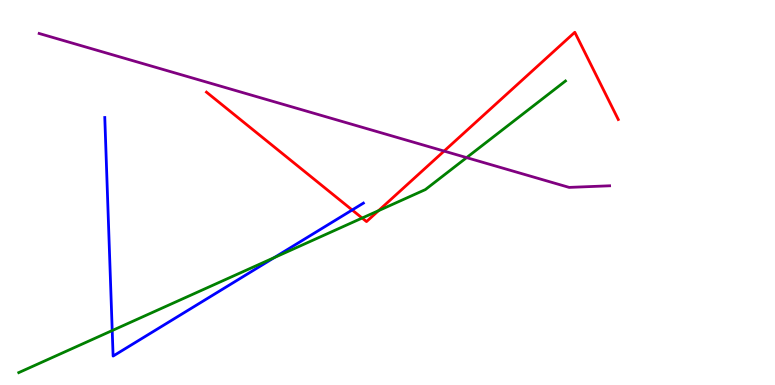[{'lines': ['blue', 'red'], 'intersections': [{'x': 4.54, 'y': 4.55}]}, {'lines': ['green', 'red'], 'intersections': [{'x': 4.67, 'y': 4.34}, {'x': 4.88, 'y': 4.53}]}, {'lines': ['purple', 'red'], 'intersections': [{'x': 5.73, 'y': 6.08}]}, {'lines': ['blue', 'green'], 'intersections': [{'x': 1.45, 'y': 1.41}, {'x': 3.54, 'y': 3.31}]}, {'lines': ['blue', 'purple'], 'intersections': []}, {'lines': ['green', 'purple'], 'intersections': [{'x': 6.02, 'y': 5.91}]}]